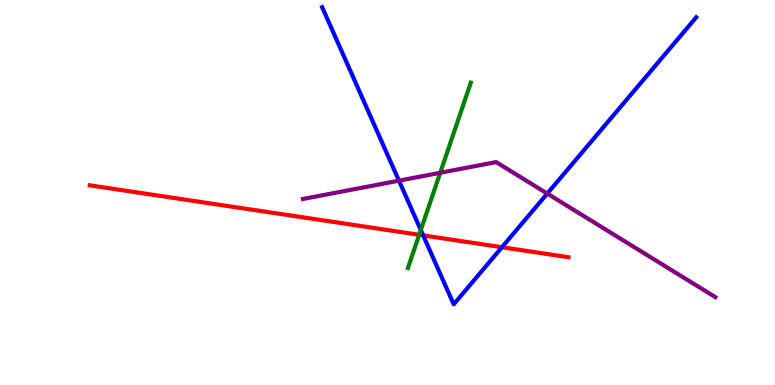[{'lines': ['blue', 'red'], 'intersections': [{'x': 5.46, 'y': 3.89}, {'x': 6.48, 'y': 3.58}]}, {'lines': ['green', 'red'], 'intersections': [{'x': 5.41, 'y': 3.9}]}, {'lines': ['purple', 'red'], 'intersections': []}, {'lines': ['blue', 'green'], 'intersections': [{'x': 5.43, 'y': 4.03}]}, {'lines': ['blue', 'purple'], 'intersections': [{'x': 5.15, 'y': 5.31}, {'x': 7.06, 'y': 4.97}]}, {'lines': ['green', 'purple'], 'intersections': [{'x': 5.68, 'y': 5.51}]}]